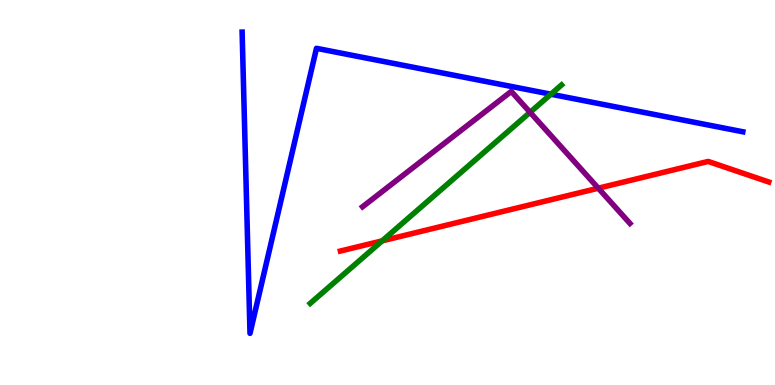[{'lines': ['blue', 'red'], 'intersections': []}, {'lines': ['green', 'red'], 'intersections': [{'x': 4.93, 'y': 3.74}]}, {'lines': ['purple', 'red'], 'intersections': [{'x': 7.72, 'y': 5.11}]}, {'lines': ['blue', 'green'], 'intersections': [{'x': 7.11, 'y': 7.55}]}, {'lines': ['blue', 'purple'], 'intersections': []}, {'lines': ['green', 'purple'], 'intersections': [{'x': 6.84, 'y': 7.08}]}]